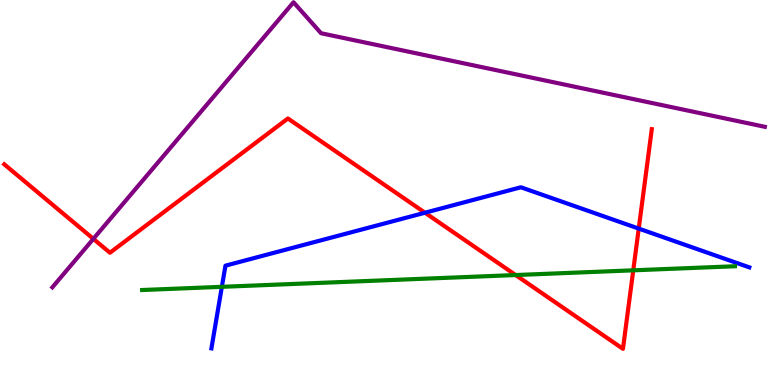[{'lines': ['blue', 'red'], 'intersections': [{'x': 5.48, 'y': 4.47}, {'x': 8.24, 'y': 4.06}]}, {'lines': ['green', 'red'], 'intersections': [{'x': 6.65, 'y': 2.86}, {'x': 8.17, 'y': 2.98}]}, {'lines': ['purple', 'red'], 'intersections': [{'x': 1.2, 'y': 3.8}]}, {'lines': ['blue', 'green'], 'intersections': [{'x': 2.86, 'y': 2.55}]}, {'lines': ['blue', 'purple'], 'intersections': []}, {'lines': ['green', 'purple'], 'intersections': []}]